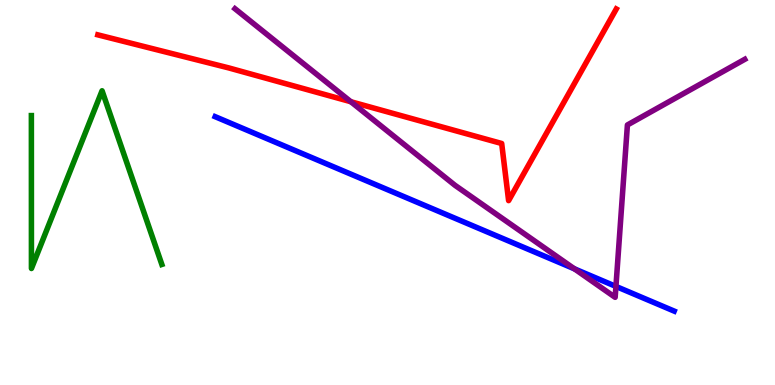[{'lines': ['blue', 'red'], 'intersections': []}, {'lines': ['green', 'red'], 'intersections': []}, {'lines': ['purple', 'red'], 'intersections': [{'x': 4.53, 'y': 7.36}]}, {'lines': ['blue', 'green'], 'intersections': []}, {'lines': ['blue', 'purple'], 'intersections': [{'x': 7.41, 'y': 3.02}, {'x': 7.95, 'y': 2.56}]}, {'lines': ['green', 'purple'], 'intersections': []}]